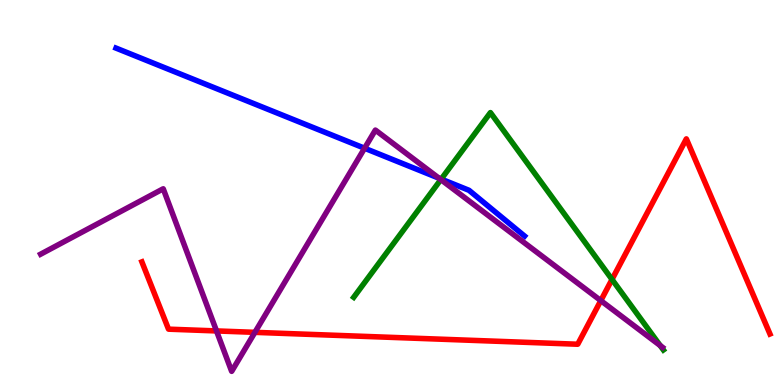[{'lines': ['blue', 'red'], 'intersections': []}, {'lines': ['green', 'red'], 'intersections': [{'x': 7.9, 'y': 2.74}]}, {'lines': ['purple', 'red'], 'intersections': [{'x': 2.79, 'y': 1.4}, {'x': 3.29, 'y': 1.37}, {'x': 7.75, 'y': 2.19}]}, {'lines': ['blue', 'green'], 'intersections': [{'x': 5.69, 'y': 5.35}]}, {'lines': ['blue', 'purple'], 'intersections': [{'x': 4.7, 'y': 6.15}, {'x': 5.66, 'y': 5.37}]}, {'lines': ['green', 'purple'], 'intersections': [{'x': 5.69, 'y': 5.34}, {'x': 8.52, 'y': 1.03}]}]